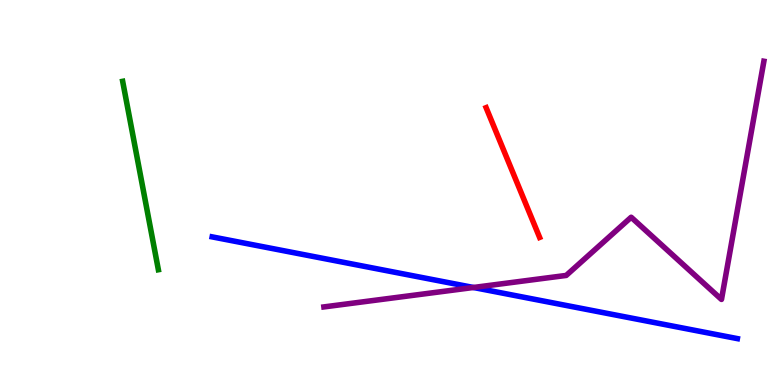[{'lines': ['blue', 'red'], 'intersections': []}, {'lines': ['green', 'red'], 'intersections': []}, {'lines': ['purple', 'red'], 'intersections': []}, {'lines': ['blue', 'green'], 'intersections': []}, {'lines': ['blue', 'purple'], 'intersections': [{'x': 6.11, 'y': 2.53}]}, {'lines': ['green', 'purple'], 'intersections': []}]